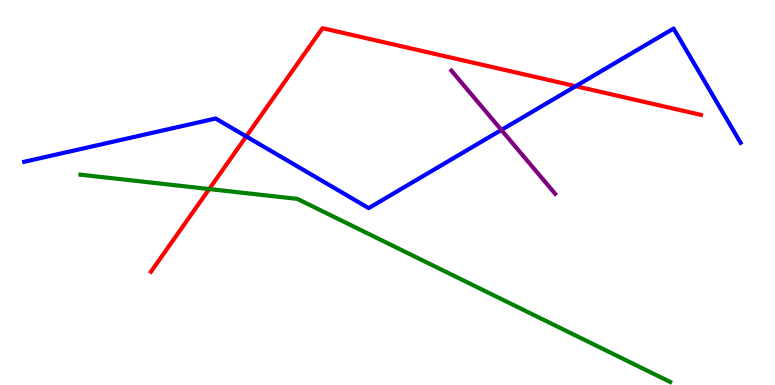[{'lines': ['blue', 'red'], 'intersections': [{'x': 3.18, 'y': 6.46}, {'x': 7.43, 'y': 7.76}]}, {'lines': ['green', 'red'], 'intersections': [{'x': 2.7, 'y': 5.09}]}, {'lines': ['purple', 'red'], 'intersections': []}, {'lines': ['blue', 'green'], 'intersections': []}, {'lines': ['blue', 'purple'], 'intersections': [{'x': 6.47, 'y': 6.62}]}, {'lines': ['green', 'purple'], 'intersections': []}]